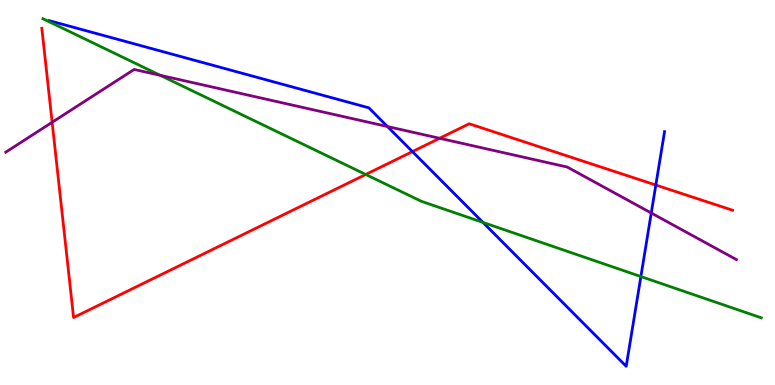[{'lines': ['blue', 'red'], 'intersections': [{'x': 5.32, 'y': 6.06}, {'x': 8.46, 'y': 5.19}]}, {'lines': ['green', 'red'], 'intersections': [{'x': 4.72, 'y': 5.47}]}, {'lines': ['purple', 'red'], 'intersections': [{'x': 0.673, 'y': 6.82}, {'x': 5.67, 'y': 6.41}]}, {'lines': ['blue', 'green'], 'intersections': [{'x': 6.23, 'y': 4.22}, {'x': 8.27, 'y': 2.82}]}, {'lines': ['blue', 'purple'], 'intersections': [{'x': 5.0, 'y': 6.71}, {'x': 8.4, 'y': 4.47}]}, {'lines': ['green', 'purple'], 'intersections': [{'x': 2.07, 'y': 8.04}]}]